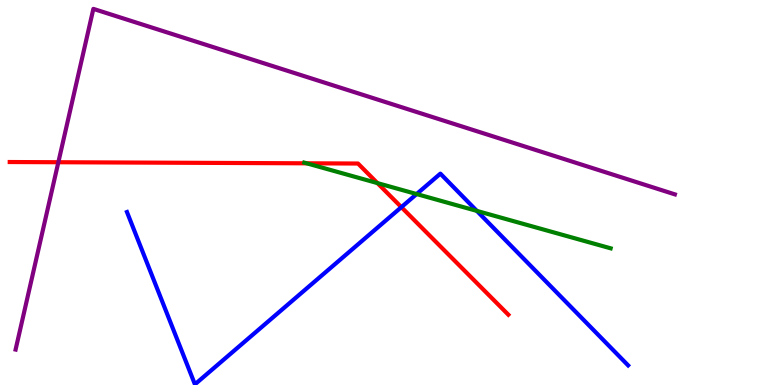[{'lines': ['blue', 'red'], 'intersections': [{'x': 5.18, 'y': 4.62}]}, {'lines': ['green', 'red'], 'intersections': [{'x': 3.96, 'y': 5.76}, {'x': 4.87, 'y': 5.24}]}, {'lines': ['purple', 'red'], 'intersections': [{'x': 0.753, 'y': 5.79}]}, {'lines': ['blue', 'green'], 'intersections': [{'x': 5.38, 'y': 4.96}, {'x': 6.15, 'y': 4.52}]}, {'lines': ['blue', 'purple'], 'intersections': []}, {'lines': ['green', 'purple'], 'intersections': []}]